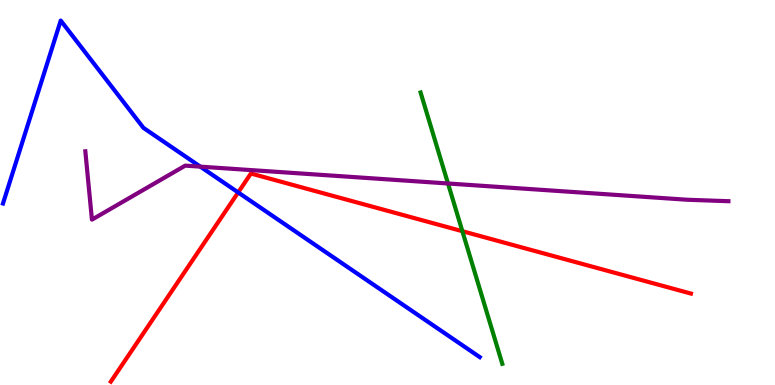[{'lines': ['blue', 'red'], 'intersections': [{'x': 3.07, 'y': 5.0}]}, {'lines': ['green', 'red'], 'intersections': [{'x': 5.97, 'y': 3.99}]}, {'lines': ['purple', 'red'], 'intersections': []}, {'lines': ['blue', 'green'], 'intersections': []}, {'lines': ['blue', 'purple'], 'intersections': [{'x': 2.58, 'y': 5.67}]}, {'lines': ['green', 'purple'], 'intersections': [{'x': 5.78, 'y': 5.23}]}]